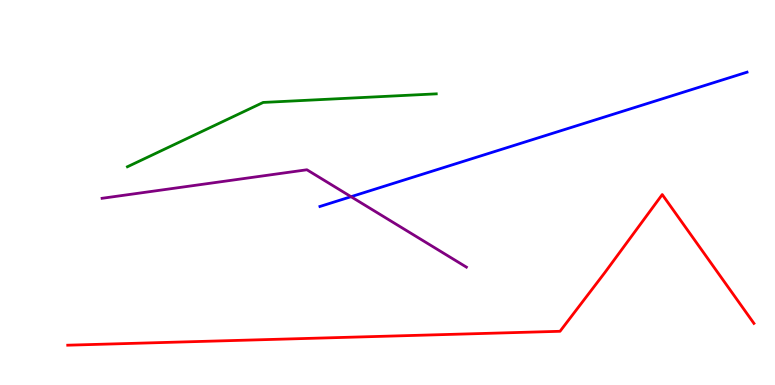[{'lines': ['blue', 'red'], 'intersections': []}, {'lines': ['green', 'red'], 'intersections': []}, {'lines': ['purple', 'red'], 'intersections': []}, {'lines': ['blue', 'green'], 'intersections': []}, {'lines': ['blue', 'purple'], 'intersections': [{'x': 4.53, 'y': 4.89}]}, {'lines': ['green', 'purple'], 'intersections': []}]